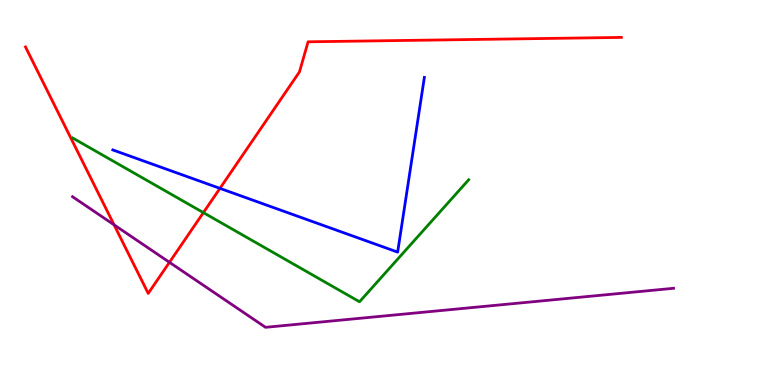[{'lines': ['blue', 'red'], 'intersections': [{'x': 2.84, 'y': 5.11}]}, {'lines': ['green', 'red'], 'intersections': [{'x': 2.62, 'y': 4.48}]}, {'lines': ['purple', 'red'], 'intersections': [{'x': 1.47, 'y': 4.16}, {'x': 2.19, 'y': 3.19}]}, {'lines': ['blue', 'green'], 'intersections': []}, {'lines': ['blue', 'purple'], 'intersections': []}, {'lines': ['green', 'purple'], 'intersections': []}]